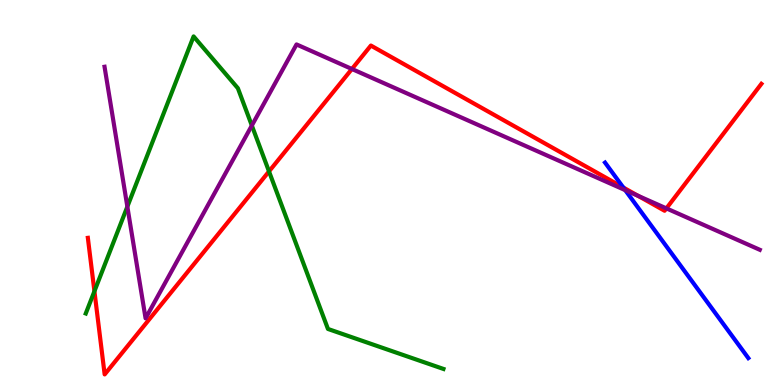[{'lines': ['blue', 'red'], 'intersections': [{'x': 8.04, 'y': 5.13}]}, {'lines': ['green', 'red'], 'intersections': [{'x': 1.22, 'y': 2.44}, {'x': 3.47, 'y': 5.55}]}, {'lines': ['purple', 'red'], 'intersections': [{'x': 4.54, 'y': 8.21}, {'x': 8.23, 'y': 4.91}, {'x': 8.6, 'y': 4.59}]}, {'lines': ['blue', 'green'], 'intersections': []}, {'lines': ['blue', 'purple'], 'intersections': [{'x': 8.07, 'y': 5.06}]}, {'lines': ['green', 'purple'], 'intersections': [{'x': 1.64, 'y': 4.63}, {'x': 3.25, 'y': 6.74}]}]